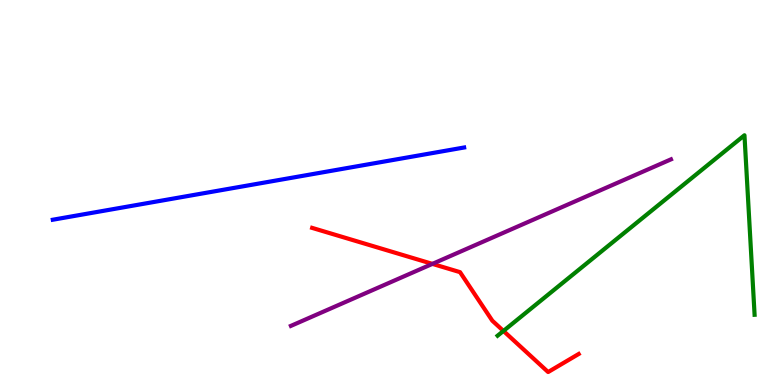[{'lines': ['blue', 'red'], 'intersections': []}, {'lines': ['green', 'red'], 'intersections': [{'x': 6.5, 'y': 1.4}]}, {'lines': ['purple', 'red'], 'intersections': [{'x': 5.58, 'y': 3.15}]}, {'lines': ['blue', 'green'], 'intersections': []}, {'lines': ['blue', 'purple'], 'intersections': []}, {'lines': ['green', 'purple'], 'intersections': []}]